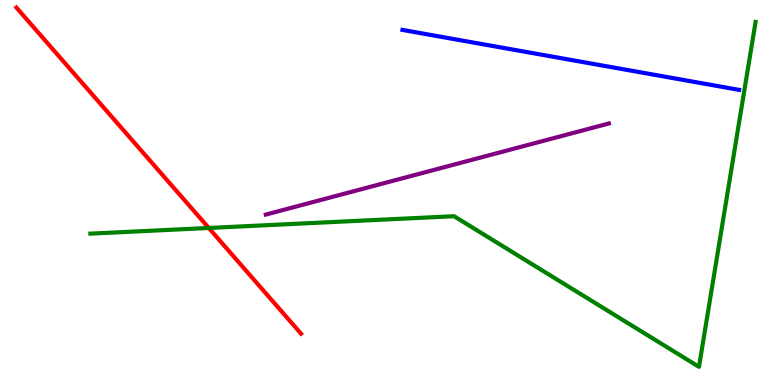[{'lines': ['blue', 'red'], 'intersections': []}, {'lines': ['green', 'red'], 'intersections': [{'x': 2.69, 'y': 4.08}]}, {'lines': ['purple', 'red'], 'intersections': []}, {'lines': ['blue', 'green'], 'intersections': []}, {'lines': ['blue', 'purple'], 'intersections': []}, {'lines': ['green', 'purple'], 'intersections': []}]